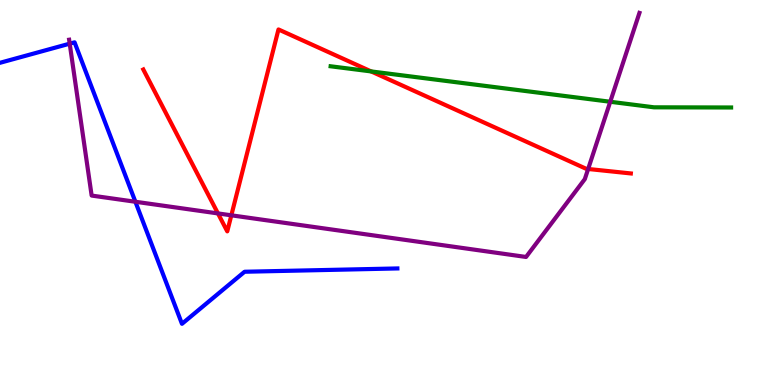[{'lines': ['blue', 'red'], 'intersections': []}, {'lines': ['green', 'red'], 'intersections': [{'x': 4.79, 'y': 8.14}]}, {'lines': ['purple', 'red'], 'intersections': [{'x': 2.81, 'y': 4.46}, {'x': 2.99, 'y': 4.41}, {'x': 7.59, 'y': 5.61}]}, {'lines': ['blue', 'green'], 'intersections': []}, {'lines': ['blue', 'purple'], 'intersections': [{'x': 0.899, 'y': 8.87}, {'x': 1.75, 'y': 4.76}]}, {'lines': ['green', 'purple'], 'intersections': [{'x': 7.87, 'y': 7.36}]}]